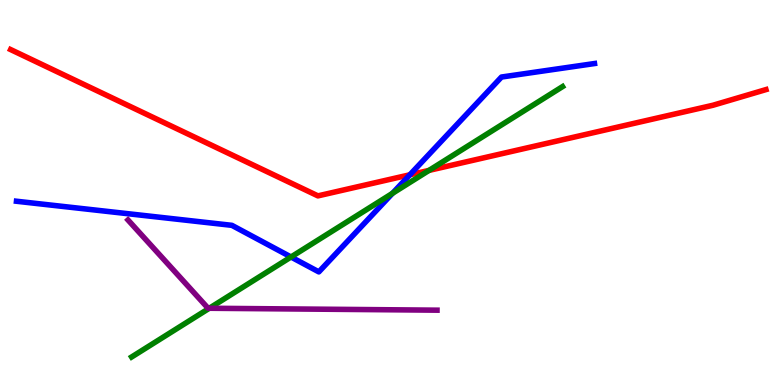[{'lines': ['blue', 'red'], 'intersections': [{'x': 5.29, 'y': 5.46}]}, {'lines': ['green', 'red'], 'intersections': [{'x': 5.54, 'y': 5.57}]}, {'lines': ['purple', 'red'], 'intersections': []}, {'lines': ['blue', 'green'], 'intersections': [{'x': 3.75, 'y': 3.32}, {'x': 5.06, 'y': 4.98}]}, {'lines': ['blue', 'purple'], 'intersections': []}, {'lines': ['green', 'purple'], 'intersections': [{'x': 2.7, 'y': 1.99}]}]